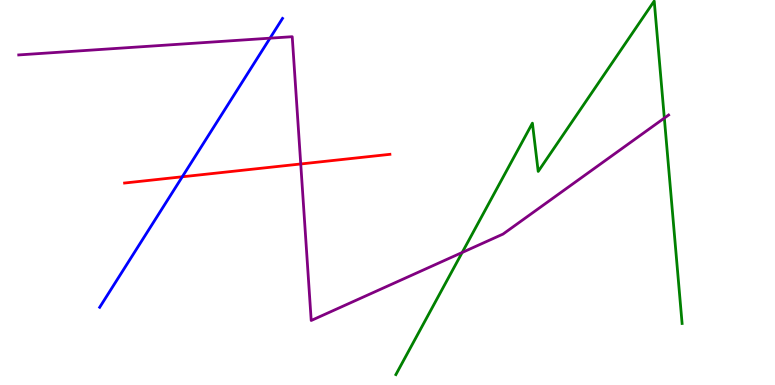[{'lines': ['blue', 'red'], 'intersections': [{'x': 2.35, 'y': 5.41}]}, {'lines': ['green', 'red'], 'intersections': []}, {'lines': ['purple', 'red'], 'intersections': [{'x': 3.88, 'y': 5.74}]}, {'lines': ['blue', 'green'], 'intersections': []}, {'lines': ['blue', 'purple'], 'intersections': [{'x': 3.48, 'y': 9.01}]}, {'lines': ['green', 'purple'], 'intersections': [{'x': 5.96, 'y': 3.44}, {'x': 8.57, 'y': 6.93}]}]